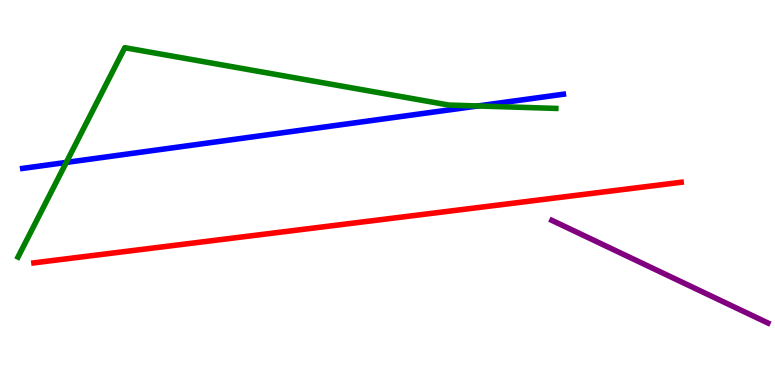[{'lines': ['blue', 'red'], 'intersections': []}, {'lines': ['green', 'red'], 'intersections': []}, {'lines': ['purple', 'red'], 'intersections': []}, {'lines': ['blue', 'green'], 'intersections': [{'x': 0.855, 'y': 5.78}, {'x': 6.17, 'y': 7.25}]}, {'lines': ['blue', 'purple'], 'intersections': []}, {'lines': ['green', 'purple'], 'intersections': []}]